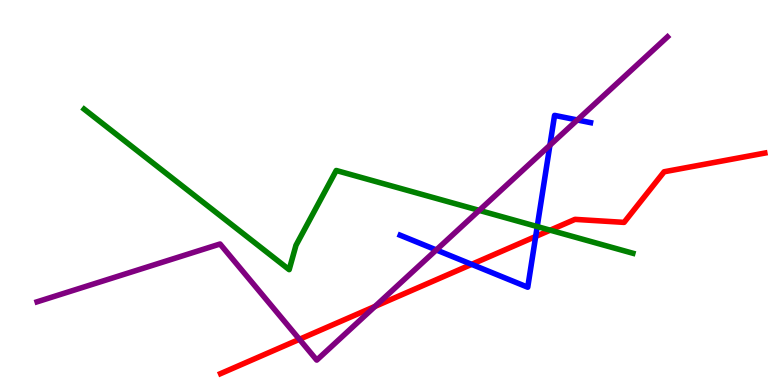[{'lines': ['blue', 'red'], 'intersections': [{'x': 6.09, 'y': 3.13}, {'x': 6.91, 'y': 3.86}]}, {'lines': ['green', 'red'], 'intersections': [{'x': 7.1, 'y': 4.02}]}, {'lines': ['purple', 'red'], 'intersections': [{'x': 3.86, 'y': 1.19}, {'x': 4.84, 'y': 2.04}]}, {'lines': ['blue', 'green'], 'intersections': [{'x': 6.93, 'y': 4.12}]}, {'lines': ['blue', 'purple'], 'intersections': [{'x': 5.63, 'y': 3.51}, {'x': 7.1, 'y': 6.23}, {'x': 7.45, 'y': 6.88}]}, {'lines': ['green', 'purple'], 'intersections': [{'x': 6.18, 'y': 4.54}]}]